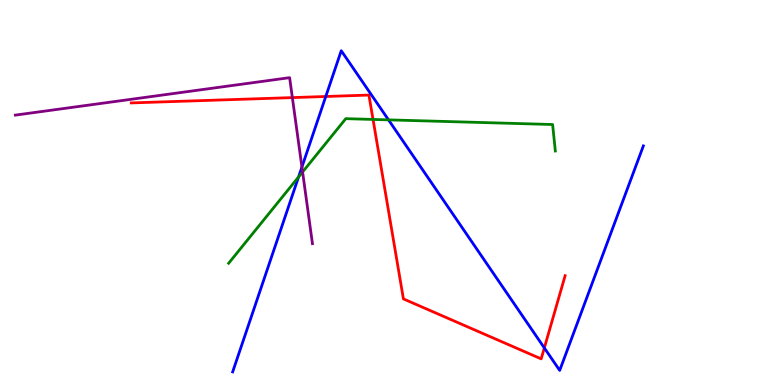[{'lines': ['blue', 'red'], 'intersections': [{'x': 4.2, 'y': 7.49}, {'x': 7.02, 'y': 0.963}]}, {'lines': ['green', 'red'], 'intersections': [{'x': 4.81, 'y': 6.9}]}, {'lines': ['purple', 'red'], 'intersections': [{'x': 3.77, 'y': 7.46}]}, {'lines': ['blue', 'green'], 'intersections': [{'x': 3.85, 'y': 5.4}, {'x': 5.01, 'y': 6.89}]}, {'lines': ['blue', 'purple'], 'intersections': [{'x': 3.9, 'y': 5.66}]}, {'lines': ['green', 'purple'], 'intersections': [{'x': 3.9, 'y': 5.53}]}]